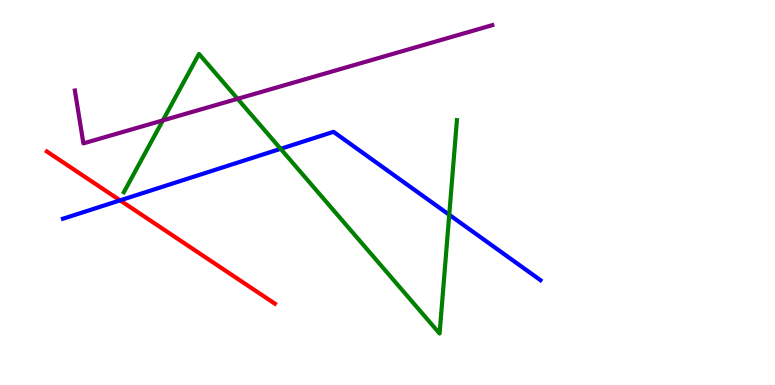[{'lines': ['blue', 'red'], 'intersections': [{'x': 1.55, 'y': 4.8}]}, {'lines': ['green', 'red'], 'intersections': []}, {'lines': ['purple', 'red'], 'intersections': []}, {'lines': ['blue', 'green'], 'intersections': [{'x': 3.62, 'y': 6.13}, {'x': 5.8, 'y': 4.42}]}, {'lines': ['blue', 'purple'], 'intersections': []}, {'lines': ['green', 'purple'], 'intersections': [{'x': 2.1, 'y': 6.87}, {'x': 3.07, 'y': 7.43}]}]